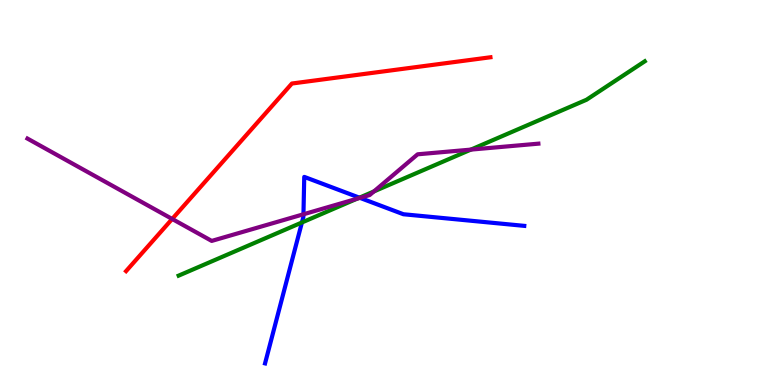[{'lines': ['blue', 'red'], 'intersections': []}, {'lines': ['green', 'red'], 'intersections': []}, {'lines': ['purple', 'red'], 'intersections': [{'x': 2.22, 'y': 4.31}]}, {'lines': ['blue', 'green'], 'intersections': [{'x': 3.9, 'y': 4.22}, {'x': 4.64, 'y': 4.87}]}, {'lines': ['blue', 'purple'], 'intersections': [{'x': 3.92, 'y': 4.43}, {'x': 4.64, 'y': 4.86}]}, {'lines': ['green', 'purple'], 'intersections': [{'x': 4.61, 'y': 4.84}, {'x': 4.82, 'y': 5.03}, {'x': 6.08, 'y': 6.11}]}]